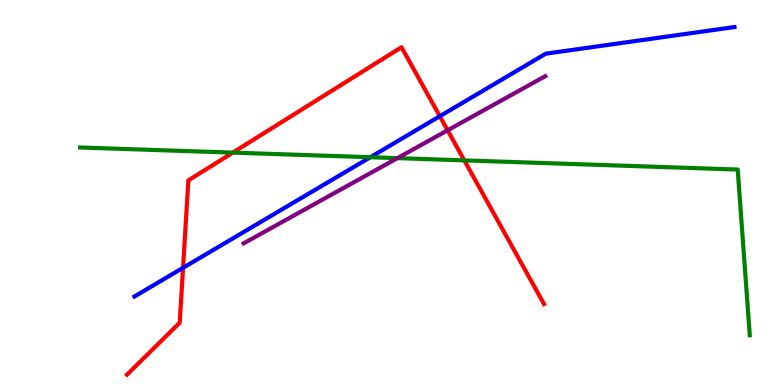[{'lines': ['blue', 'red'], 'intersections': [{'x': 2.36, 'y': 3.04}, {'x': 5.67, 'y': 6.98}]}, {'lines': ['green', 'red'], 'intersections': [{'x': 3.0, 'y': 6.04}, {'x': 5.99, 'y': 5.83}]}, {'lines': ['purple', 'red'], 'intersections': [{'x': 5.78, 'y': 6.62}]}, {'lines': ['blue', 'green'], 'intersections': [{'x': 4.78, 'y': 5.92}]}, {'lines': ['blue', 'purple'], 'intersections': []}, {'lines': ['green', 'purple'], 'intersections': [{'x': 5.13, 'y': 5.89}]}]